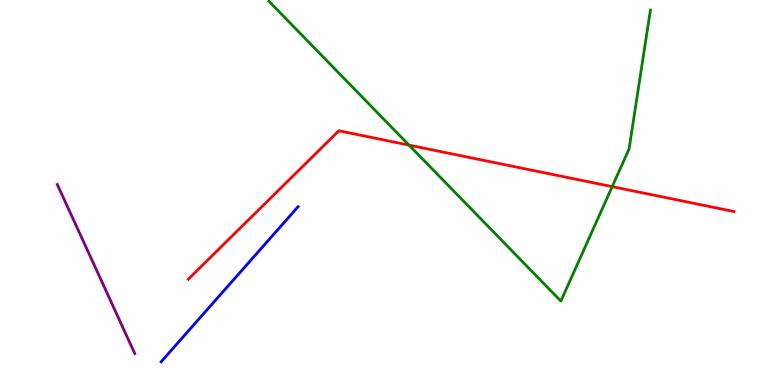[{'lines': ['blue', 'red'], 'intersections': []}, {'lines': ['green', 'red'], 'intersections': [{'x': 5.28, 'y': 6.23}, {'x': 7.9, 'y': 5.15}]}, {'lines': ['purple', 'red'], 'intersections': []}, {'lines': ['blue', 'green'], 'intersections': []}, {'lines': ['blue', 'purple'], 'intersections': []}, {'lines': ['green', 'purple'], 'intersections': []}]